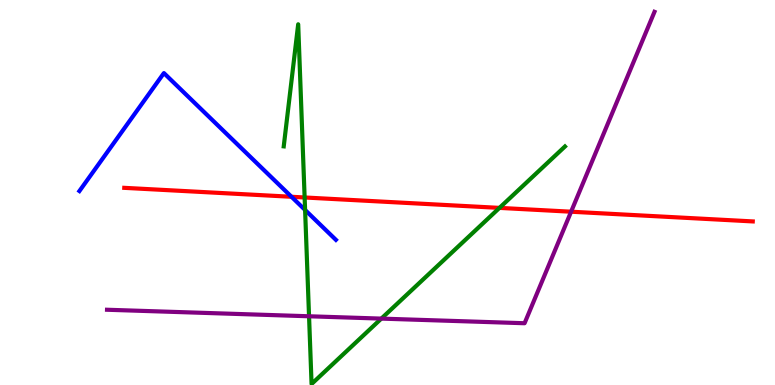[{'lines': ['blue', 'red'], 'intersections': [{'x': 3.76, 'y': 4.89}]}, {'lines': ['green', 'red'], 'intersections': [{'x': 3.93, 'y': 4.87}, {'x': 6.44, 'y': 4.6}]}, {'lines': ['purple', 'red'], 'intersections': [{'x': 7.37, 'y': 4.5}]}, {'lines': ['blue', 'green'], 'intersections': [{'x': 3.94, 'y': 4.55}]}, {'lines': ['blue', 'purple'], 'intersections': []}, {'lines': ['green', 'purple'], 'intersections': [{'x': 3.99, 'y': 1.79}, {'x': 4.92, 'y': 1.72}]}]